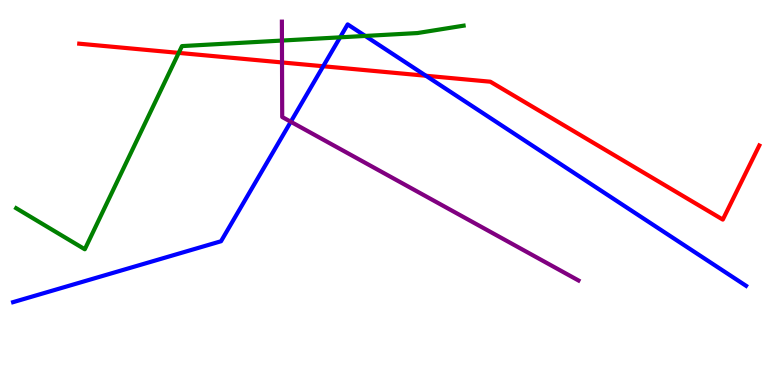[{'lines': ['blue', 'red'], 'intersections': [{'x': 4.17, 'y': 8.28}, {'x': 5.5, 'y': 8.03}]}, {'lines': ['green', 'red'], 'intersections': [{'x': 2.31, 'y': 8.63}]}, {'lines': ['purple', 'red'], 'intersections': [{'x': 3.64, 'y': 8.38}]}, {'lines': ['blue', 'green'], 'intersections': [{'x': 4.39, 'y': 9.03}, {'x': 4.71, 'y': 9.07}]}, {'lines': ['blue', 'purple'], 'intersections': [{'x': 3.75, 'y': 6.84}]}, {'lines': ['green', 'purple'], 'intersections': [{'x': 3.64, 'y': 8.95}]}]